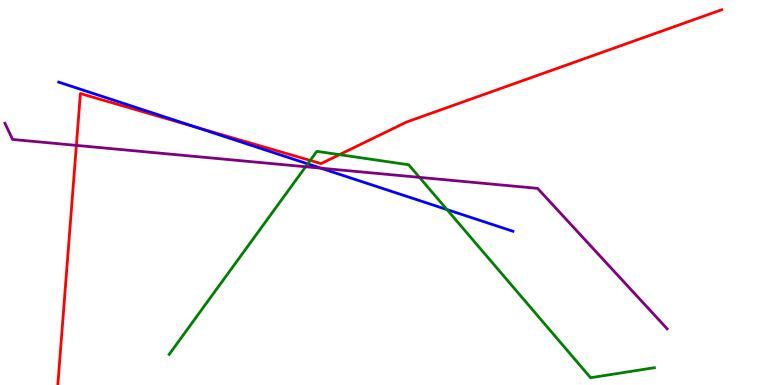[{'lines': ['blue', 'red'], 'intersections': [{'x': 2.53, 'y': 6.69}]}, {'lines': ['green', 'red'], 'intersections': [{'x': 4.0, 'y': 5.83}, {'x': 4.38, 'y': 5.98}]}, {'lines': ['purple', 'red'], 'intersections': [{'x': 0.986, 'y': 6.22}]}, {'lines': ['blue', 'green'], 'intersections': [{'x': 3.97, 'y': 5.74}, {'x': 5.77, 'y': 4.56}]}, {'lines': ['blue', 'purple'], 'intersections': [{'x': 4.14, 'y': 5.63}]}, {'lines': ['green', 'purple'], 'intersections': [{'x': 3.94, 'y': 5.67}, {'x': 5.41, 'y': 5.39}]}]